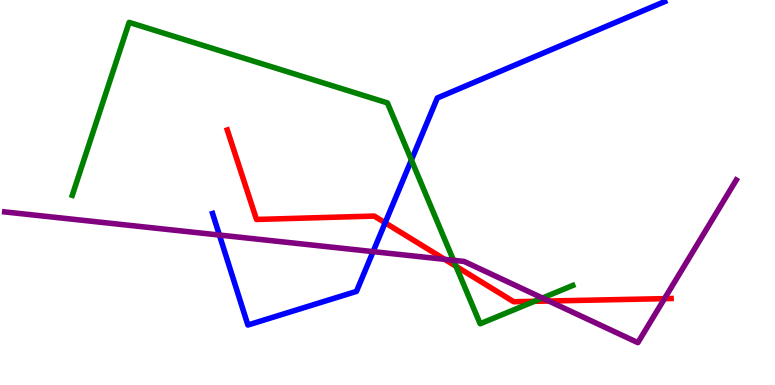[{'lines': ['blue', 'red'], 'intersections': [{'x': 4.97, 'y': 4.21}]}, {'lines': ['green', 'red'], 'intersections': [{'x': 5.88, 'y': 3.08}, {'x': 6.9, 'y': 2.17}]}, {'lines': ['purple', 'red'], 'intersections': [{'x': 5.74, 'y': 3.26}, {'x': 7.08, 'y': 2.18}, {'x': 8.57, 'y': 2.24}]}, {'lines': ['blue', 'green'], 'intersections': [{'x': 5.31, 'y': 5.84}]}, {'lines': ['blue', 'purple'], 'intersections': [{'x': 2.83, 'y': 3.89}, {'x': 4.81, 'y': 3.46}]}, {'lines': ['green', 'purple'], 'intersections': [{'x': 5.85, 'y': 3.24}, {'x': 7.0, 'y': 2.26}]}]